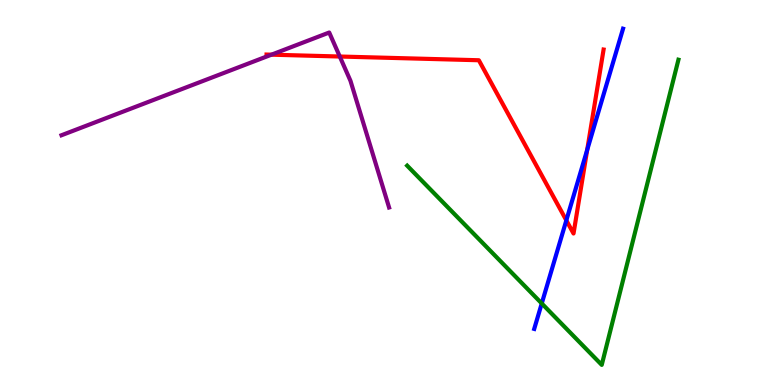[{'lines': ['blue', 'red'], 'intersections': [{'x': 7.31, 'y': 4.28}, {'x': 7.58, 'y': 6.11}]}, {'lines': ['green', 'red'], 'intersections': []}, {'lines': ['purple', 'red'], 'intersections': [{'x': 3.5, 'y': 8.58}, {'x': 4.38, 'y': 8.53}]}, {'lines': ['blue', 'green'], 'intersections': [{'x': 6.99, 'y': 2.12}]}, {'lines': ['blue', 'purple'], 'intersections': []}, {'lines': ['green', 'purple'], 'intersections': []}]